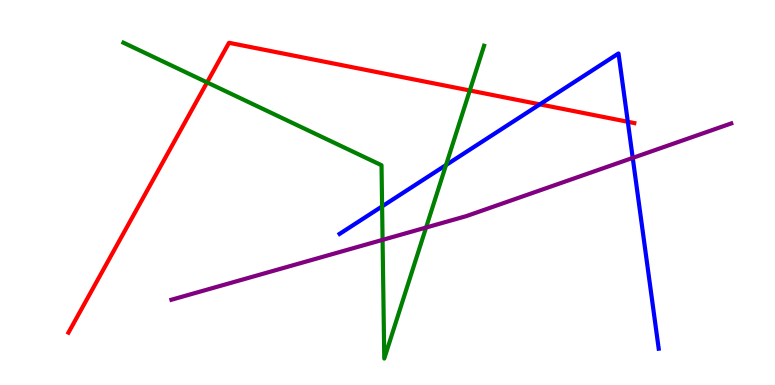[{'lines': ['blue', 'red'], 'intersections': [{'x': 6.97, 'y': 7.29}, {'x': 8.1, 'y': 6.84}]}, {'lines': ['green', 'red'], 'intersections': [{'x': 2.67, 'y': 7.86}, {'x': 6.06, 'y': 7.65}]}, {'lines': ['purple', 'red'], 'intersections': []}, {'lines': ['blue', 'green'], 'intersections': [{'x': 4.93, 'y': 4.64}, {'x': 5.75, 'y': 5.71}]}, {'lines': ['blue', 'purple'], 'intersections': [{'x': 8.16, 'y': 5.9}]}, {'lines': ['green', 'purple'], 'intersections': [{'x': 4.94, 'y': 3.77}, {'x': 5.5, 'y': 4.09}]}]